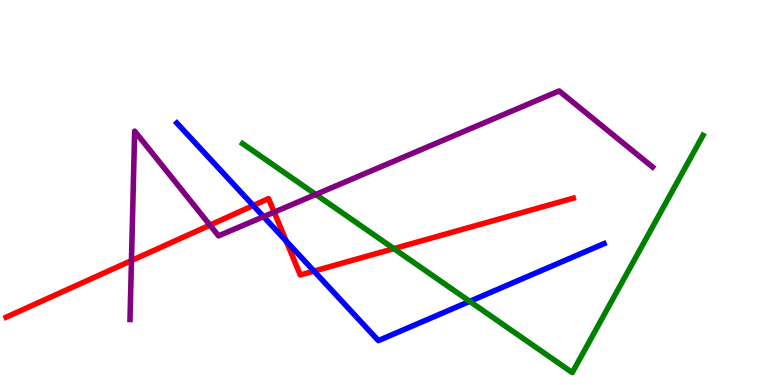[{'lines': ['blue', 'red'], 'intersections': [{'x': 3.27, 'y': 4.66}, {'x': 3.69, 'y': 3.74}, {'x': 4.05, 'y': 2.96}]}, {'lines': ['green', 'red'], 'intersections': [{'x': 5.08, 'y': 3.54}]}, {'lines': ['purple', 'red'], 'intersections': [{'x': 1.7, 'y': 3.23}, {'x': 2.71, 'y': 4.15}, {'x': 3.54, 'y': 4.49}]}, {'lines': ['blue', 'green'], 'intersections': [{'x': 6.06, 'y': 2.17}]}, {'lines': ['blue', 'purple'], 'intersections': [{'x': 3.4, 'y': 4.37}]}, {'lines': ['green', 'purple'], 'intersections': [{'x': 4.07, 'y': 4.95}]}]